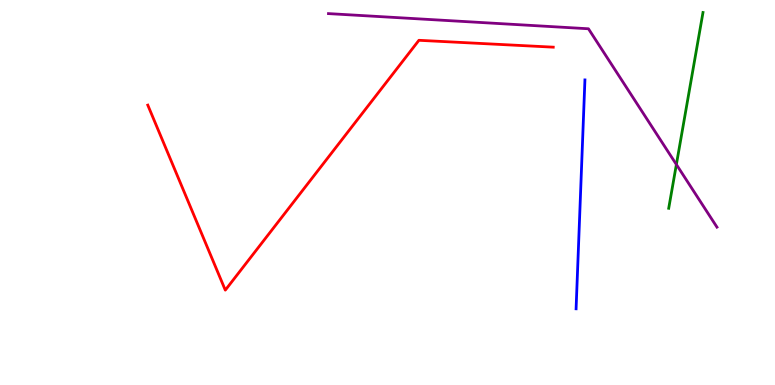[{'lines': ['blue', 'red'], 'intersections': []}, {'lines': ['green', 'red'], 'intersections': []}, {'lines': ['purple', 'red'], 'intersections': []}, {'lines': ['blue', 'green'], 'intersections': []}, {'lines': ['blue', 'purple'], 'intersections': []}, {'lines': ['green', 'purple'], 'intersections': [{'x': 8.73, 'y': 5.73}]}]